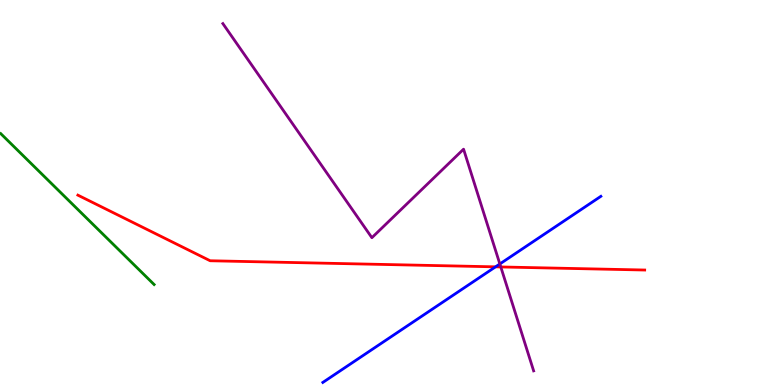[{'lines': ['blue', 'red'], 'intersections': [{'x': 6.39, 'y': 3.07}]}, {'lines': ['green', 'red'], 'intersections': []}, {'lines': ['purple', 'red'], 'intersections': [{'x': 6.46, 'y': 3.07}]}, {'lines': ['blue', 'green'], 'intersections': []}, {'lines': ['blue', 'purple'], 'intersections': [{'x': 6.45, 'y': 3.14}]}, {'lines': ['green', 'purple'], 'intersections': []}]